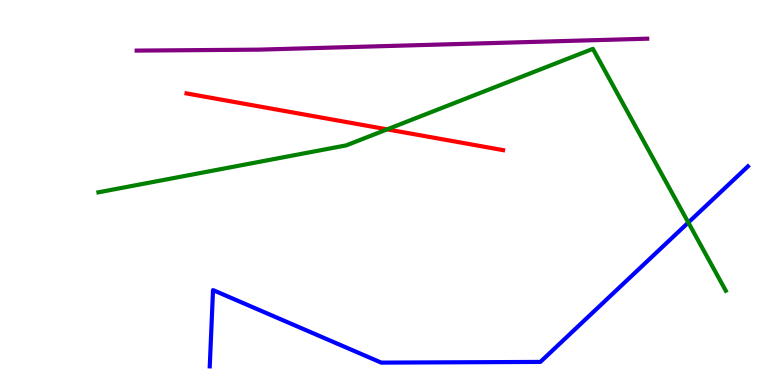[{'lines': ['blue', 'red'], 'intersections': []}, {'lines': ['green', 'red'], 'intersections': [{'x': 5.0, 'y': 6.64}]}, {'lines': ['purple', 'red'], 'intersections': []}, {'lines': ['blue', 'green'], 'intersections': [{'x': 8.88, 'y': 4.22}]}, {'lines': ['blue', 'purple'], 'intersections': []}, {'lines': ['green', 'purple'], 'intersections': []}]